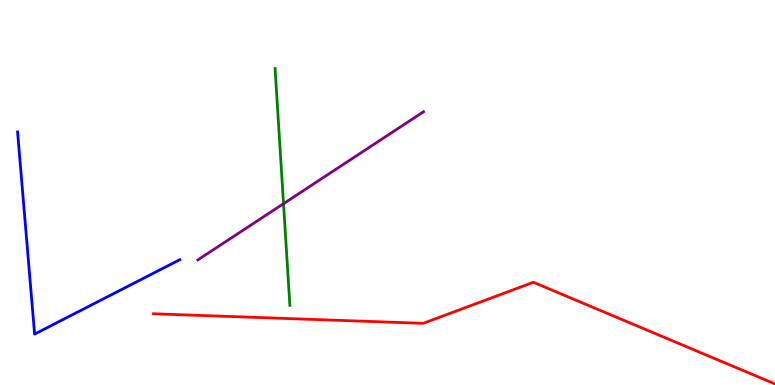[{'lines': ['blue', 'red'], 'intersections': []}, {'lines': ['green', 'red'], 'intersections': []}, {'lines': ['purple', 'red'], 'intersections': []}, {'lines': ['blue', 'green'], 'intersections': []}, {'lines': ['blue', 'purple'], 'intersections': []}, {'lines': ['green', 'purple'], 'intersections': [{'x': 3.66, 'y': 4.71}]}]